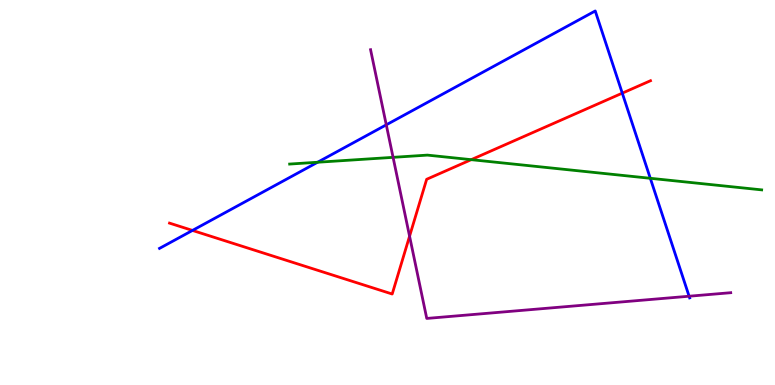[{'lines': ['blue', 'red'], 'intersections': [{'x': 2.48, 'y': 4.01}, {'x': 8.03, 'y': 7.58}]}, {'lines': ['green', 'red'], 'intersections': [{'x': 6.08, 'y': 5.85}]}, {'lines': ['purple', 'red'], 'intersections': [{'x': 5.28, 'y': 3.86}]}, {'lines': ['blue', 'green'], 'intersections': [{'x': 4.1, 'y': 5.79}, {'x': 8.39, 'y': 5.37}]}, {'lines': ['blue', 'purple'], 'intersections': [{'x': 4.98, 'y': 6.76}, {'x': 8.89, 'y': 2.31}]}, {'lines': ['green', 'purple'], 'intersections': [{'x': 5.07, 'y': 5.91}]}]